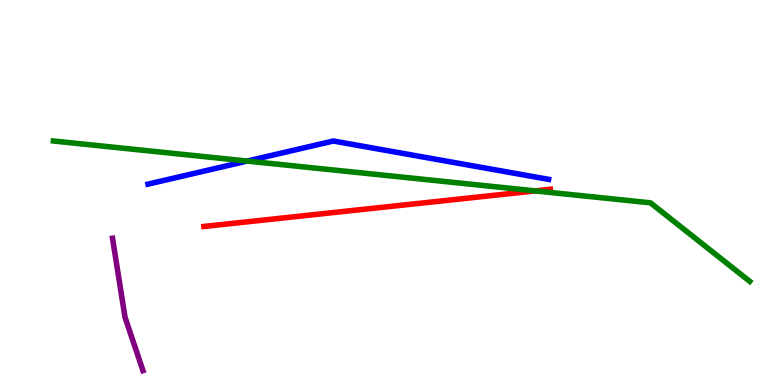[{'lines': ['blue', 'red'], 'intersections': []}, {'lines': ['green', 'red'], 'intersections': [{'x': 6.91, 'y': 5.04}]}, {'lines': ['purple', 'red'], 'intersections': []}, {'lines': ['blue', 'green'], 'intersections': [{'x': 3.19, 'y': 5.82}]}, {'lines': ['blue', 'purple'], 'intersections': []}, {'lines': ['green', 'purple'], 'intersections': []}]